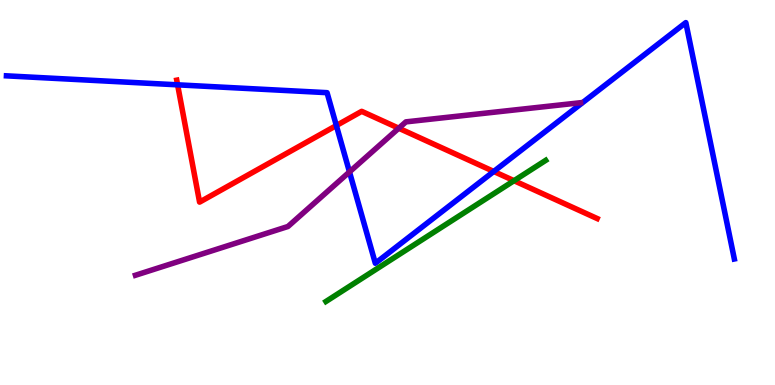[{'lines': ['blue', 'red'], 'intersections': [{'x': 2.29, 'y': 7.8}, {'x': 4.34, 'y': 6.74}, {'x': 6.37, 'y': 5.55}]}, {'lines': ['green', 'red'], 'intersections': [{'x': 6.63, 'y': 5.31}]}, {'lines': ['purple', 'red'], 'intersections': [{'x': 5.15, 'y': 6.67}]}, {'lines': ['blue', 'green'], 'intersections': []}, {'lines': ['blue', 'purple'], 'intersections': [{'x': 4.51, 'y': 5.53}]}, {'lines': ['green', 'purple'], 'intersections': []}]